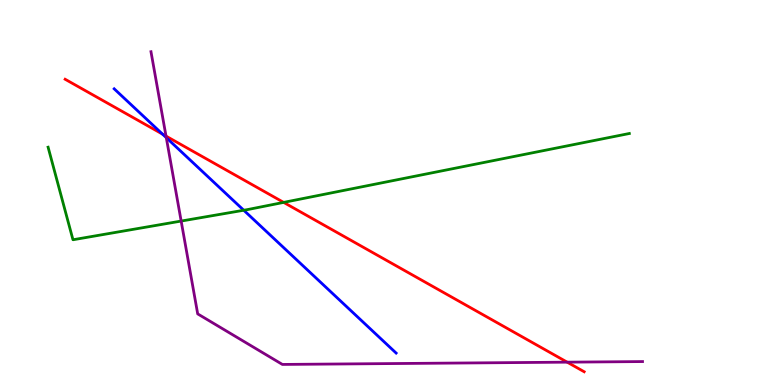[{'lines': ['blue', 'red'], 'intersections': [{'x': 2.1, 'y': 6.52}]}, {'lines': ['green', 'red'], 'intersections': [{'x': 3.66, 'y': 4.74}]}, {'lines': ['purple', 'red'], 'intersections': [{'x': 2.14, 'y': 6.46}, {'x': 7.32, 'y': 0.593}]}, {'lines': ['blue', 'green'], 'intersections': [{'x': 3.15, 'y': 4.54}]}, {'lines': ['blue', 'purple'], 'intersections': [{'x': 2.15, 'y': 6.42}]}, {'lines': ['green', 'purple'], 'intersections': [{'x': 2.34, 'y': 4.26}]}]